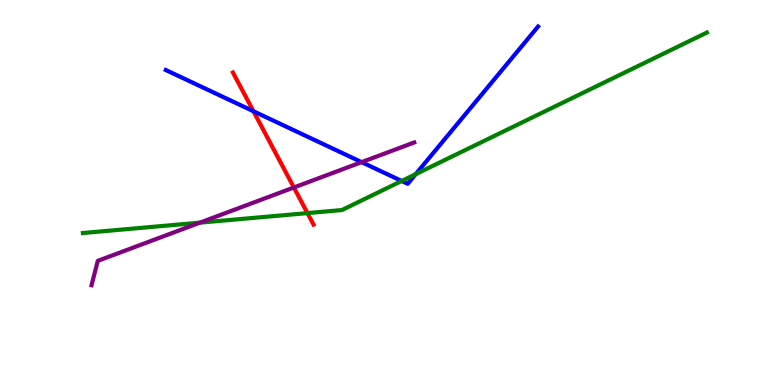[{'lines': ['blue', 'red'], 'intersections': [{'x': 3.27, 'y': 7.11}]}, {'lines': ['green', 'red'], 'intersections': [{'x': 3.97, 'y': 4.46}]}, {'lines': ['purple', 'red'], 'intersections': [{'x': 3.79, 'y': 5.13}]}, {'lines': ['blue', 'green'], 'intersections': [{'x': 5.18, 'y': 5.3}, {'x': 5.36, 'y': 5.48}]}, {'lines': ['blue', 'purple'], 'intersections': [{'x': 4.67, 'y': 5.79}]}, {'lines': ['green', 'purple'], 'intersections': [{'x': 2.58, 'y': 4.22}]}]